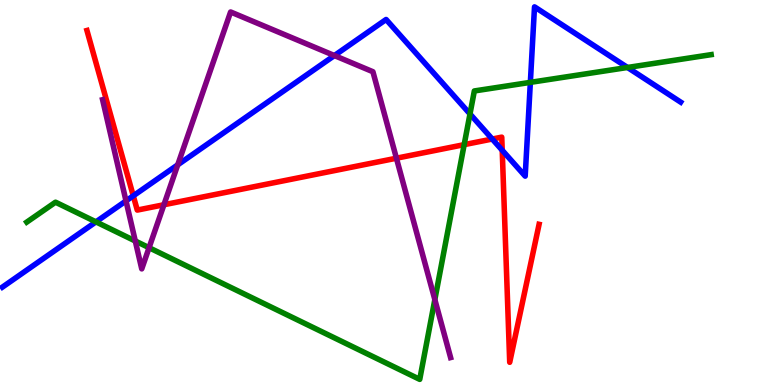[{'lines': ['blue', 'red'], 'intersections': [{'x': 1.72, 'y': 4.91}, {'x': 6.35, 'y': 6.39}, {'x': 6.48, 'y': 6.1}]}, {'lines': ['green', 'red'], 'intersections': [{'x': 5.99, 'y': 6.24}]}, {'lines': ['purple', 'red'], 'intersections': [{'x': 2.12, 'y': 4.68}, {'x': 5.12, 'y': 5.89}]}, {'lines': ['blue', 'green'], 'intersections': [{'x': 1.24, 'y': 4.24}, {'x': 6.06, 'y': 7.04}, {'x': 6.84, 'y': 7.86}, {'x': 8.1, 'y': 8.25}]}, {'lines': ['blue', 'purple'], 'intersections': [{'x': 1.63, 'y': 4.78}, {'x': 2.29, 'y': 5.72}, {'x': 4.31, 'y': 8.56}]}, {'lines': ['green', 'purple'], 'intersections': [{'x': 1.75, 'y': 3.74}, {'x': 1.92, 'y': 3.57}, {'x': 5.61, 'y': 2.22}]}]